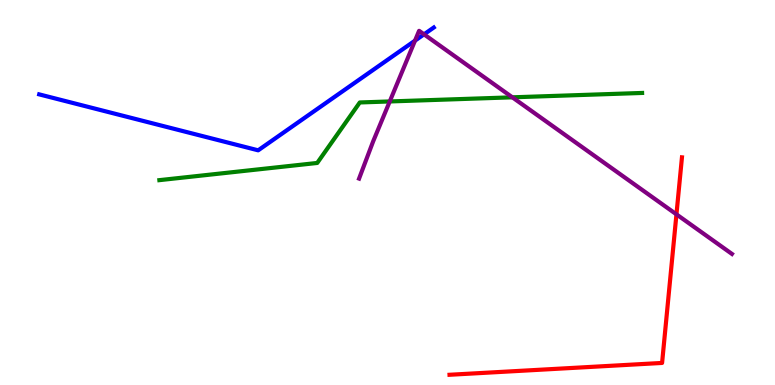[{'lines': ['blue', 'red'], 'intersections': []}, {'lines': ['green', 'red'], 'intersections': []}, {'lines': ['purple', 'red'], 'intersections': [{'x': 8.73, 'y': 4.43}]}, {'lines': ['blue', 'green'], 'intersections': []}, {'lines': ['blue', 'purple'], 'intersections': [{'x': 5.35, 'y': 8.94}, {'x': 5.47, 'y': 9.11}]}, {'lines': ['green', 'purple'], 'intersections': [{'x': 5.03, 'y': 7.36}, {'x': 6.61, 'y': 7.47}]}]